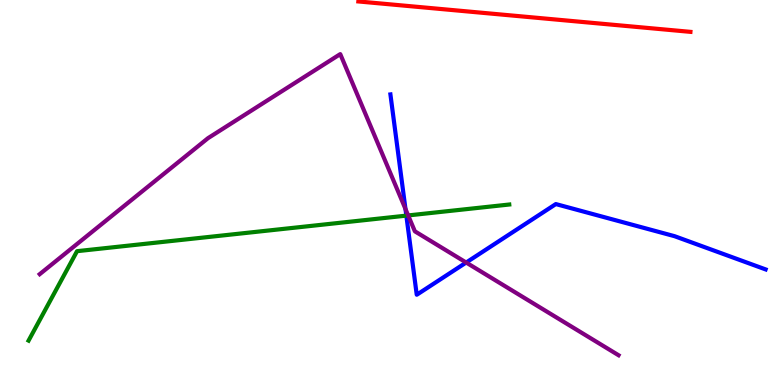[{'lines': ['blue', 'red'], 'intersections': []}, {'lines': ['green', 'red'], 'intersections': []}, {'lines': ['purple', 'red'], 'intersections': []}, {'lines': ['blue', 'green'], 'intersections': [{'x': 5.24, 'y': 4.4}]}, {'lines': ['blue', 'purple'], 'intersections': [{'x': 5.23, 'y': 4.57}, {'x': 6.02, 'y': 3.18}]}, {'lines': ['green', 'purple'], 'intersections': [{'x': 5.27, 'y': 4.4}]}]